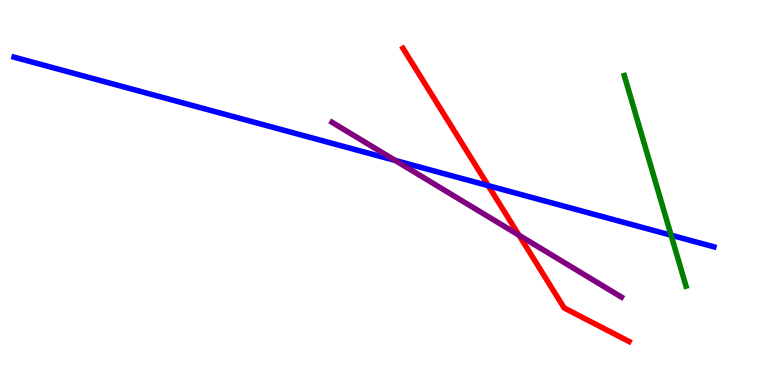[{'lines': ['blue', 'red'], 'intersections': [{'x': 6.3, 'y': 5.18}]}, {'lines': ['green', 'red'], 'intersections': []}, {'lines': ['purple', 'red'], 'intersections': [{'x': 6.7, 'y': 3.89}]}, {'lines': ['blue', 'green'], 'intersections': [{'x': 8.66, 'y': 3.89}]}, {'lines': ['blue', 'purple'], 'intersections': [{'x': 5.1, 'y': 5.83}]}, {'lines': ['green', 'purple'], 'intersections': []}]